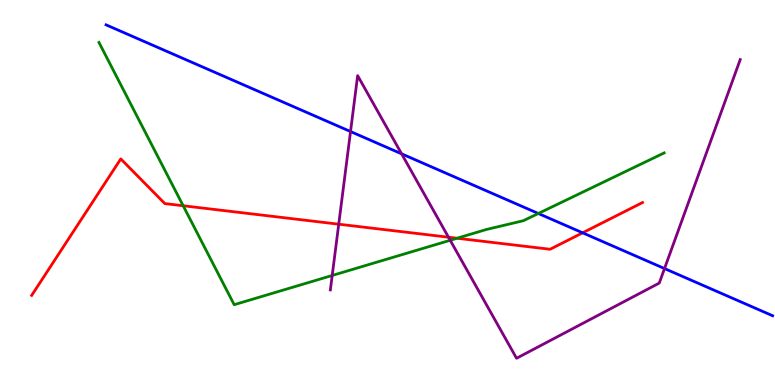[{'lines': ['blue', 'red'], 'intersections': [{'x': 7.52, 'y': 3.95}]}, {'lines': ['green', 'red'], 'intersections': [{'x': 2.36, 'y': 4.66}, {'x': 5.9, 'y': 3.81}]}, {'lines': ['purple', 'red'], 'intersections': [{'x': 4.37, 'y': 4.18}, {'x': 5.79, 'y': 3.84}]}, {'lines': ['blue', 'green'], 'intersections': [{'x': 6.95, 'y': 4.45}]}, {'lines': ['blue', 'purple'], 'intersections': [{'x': 4.52, 'y': 6.58}, {'x': 5.18, 'y': 6.0}, {'x': 8.57, 'y': 3.02}]}, {'lines': ['green', 'purple'], 'intersections': [{'x': 4.29, 'y': 2.84}, {'x': 5.81, 'y': 3.76}]}]